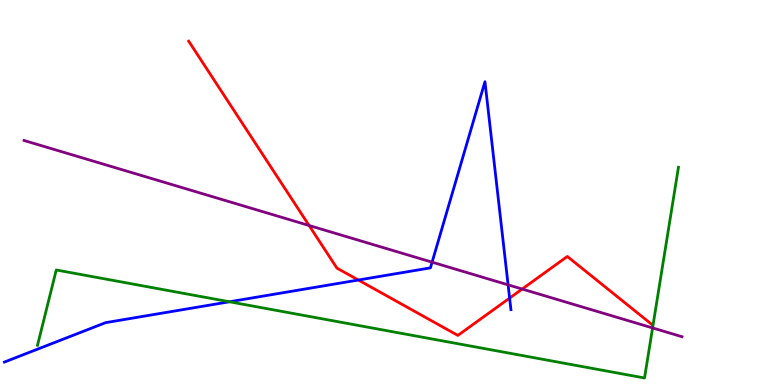[{'lines': ['blue', 'red'], 'intersections': [{'x': 4.62, 'y': 2.73}, {'x': 6.58, 'y': 2.26}]}, {'lines': ['green', 'red'], 'intersections': []}, {'lines': ['purple', 'red'], 'intersections': [{'x': 3.99, 'y': 4.14}, {'x': 6.74, 'y': 2.49}]}, {'lines': ['blue', 'green'], 'intersections': [{'x': 2.96, 'y': 2.16}]}, {'lines': ['blue', 'purple'], 'intersections': [{'x': 5.58, 'y': 3.19}, {'x': 6.56, 'y': 2.6}]}, {'lines': ['green', 'purple'], 'intersections': [{'x': 8.42, 'y': 1.48}]}]